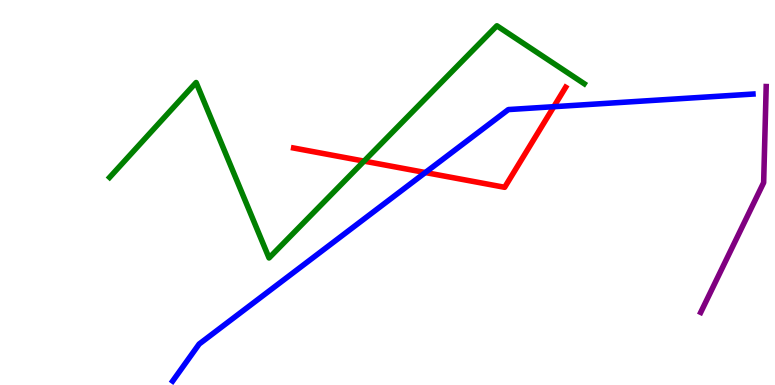[{'lines': ['blue', 'red'], 'intersections': [{'x': 5.49, 'y': 5.52}, {'x': 7.15, 'y': 7.23}]}, {'lines': ['green', 'red'], 'intersections': [{'x': 4.7, 'y': 5.81}]}, {'lines': ['purple', 'red'], 'intersections': []}, {'lines': ['blue', 'green'], 'intersections': []}, {'lines': ['blue', 'purple'], 'intersections': []}, {'lines': ['green', 'purple'], 'intersections': []}]